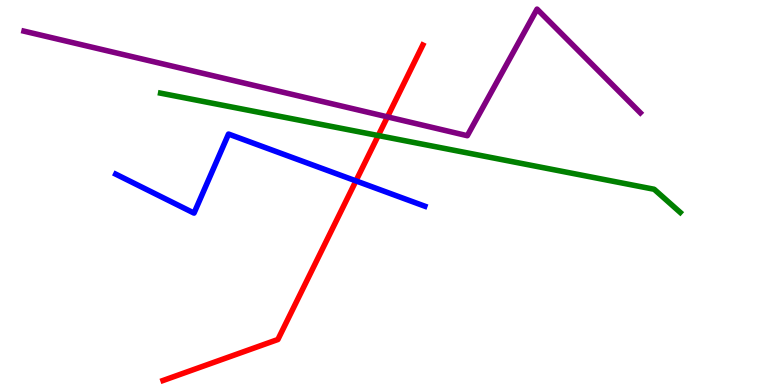[{'lines': ['blue', 'red'], 'intersections': [{'x': 4.59, 'y': 5.3}]}, {'lines': ['green', 'red'], 'intersections': [{'x': 4.88, 'y': 6.48}]}, {'lines': ['purple', 'red'], 'intersections': [{'x': 5.0, 'y': 6.96}]}, {'lines': ['blue', 'green'], 'intersections': []}, {'lines': ['blue', 'purple'], 'intersections': []}, {'lines': ['green', 'purple'], 'intersections': []}]